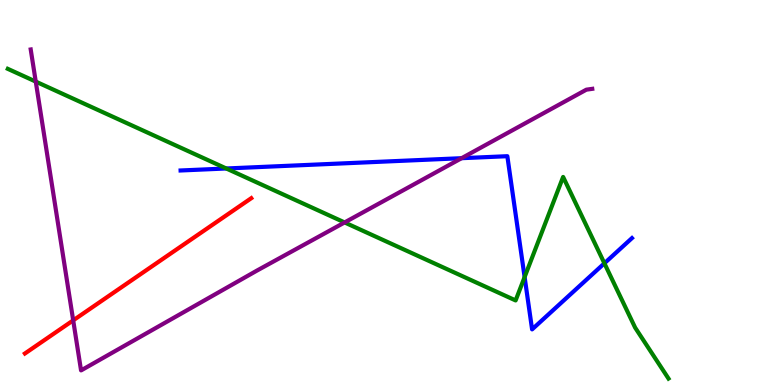[{'lines': ['blue', 'red'], 'intersections': []}, {'lines': ['green', 'red'], 'intersections': []}, {'lines': ['purple', 'red'], 'intersections': [{'x': 0.944, 'y': 1.68}]}, {'lines': ['blue', 'green'], 'intersections': [{'x': 2.92, 'y': 5.62}, {'x': 6.77, 'y': 2.8}, {'x': 7.8, 'y': 3.16}]}, {'lines': ['blue', 'purple'], 'intersections': [{'x': 5.96, 'y': 5.89}]}, {'lines': ['green', 'purple'], 'intersections': [{'x': 0.461, 'y': 7.88}, {'x': 4.45, 'y': 4.22}]}]